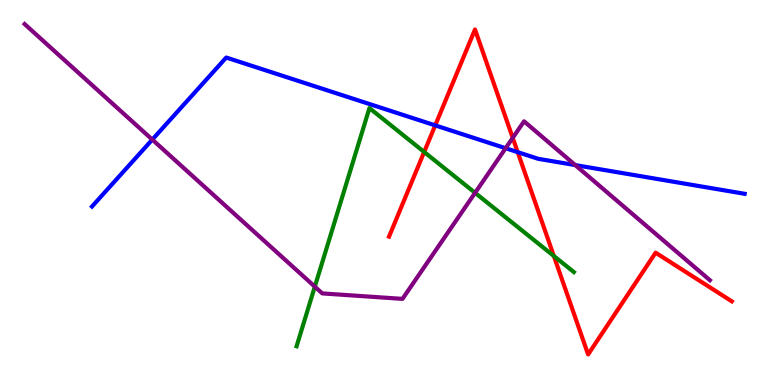[{'lines': ['blue', 'red'], 'intersections': [{'x': 5.62, 'y': 6.74}, {'x': 6.68, 'y': 6.05}]}, {'lines': ['green', 'red'], 'intersections': [{'x': 5.47, 'y': 6.05}, {'x': 7.15, 'y': 3.35}]}, {'lines': ['purple', 'red'], 'intersections': [{'x': 6.62, 'y': 6.42}]}, {'lines': ['blue', 'green'], 'intersections': []}, {'lines': ['blue', 'purple'], 'intersections': [{'x': 1.97, 'y': 6.37}, {'x': 6.52, 'y': 6.15}, {'x': 7.42, 'y': 5.71}]}, {'lines': ['green', 'purple'], 'intersections': [{'x': 4.06, 'y': 2.55}, {'x': 6.13, 'y': 4.99}]}]